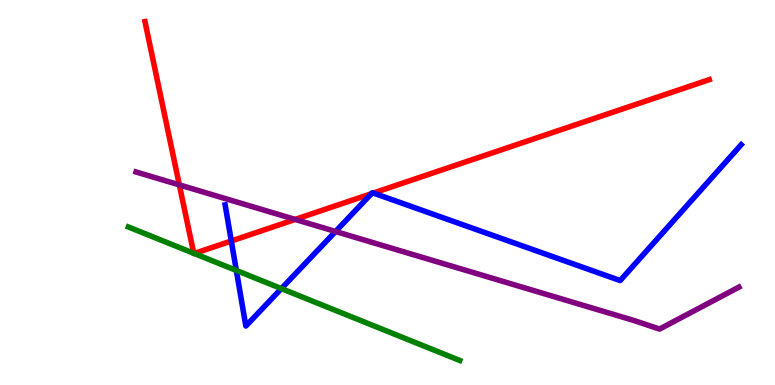[{'lines': ['blue', 'red'], 'intersections': [{'x': 2.98, 'y': 3.74}, {'x': 4.79, 'y': 4.97}, {'x': 4.82, 'y': 4.99}]}, {'lines': ['green', 'red'], 'intersections': [{'x': 2.5, 'y': 3.42}, {'x': 2.51, 'y': 3.42}]}, {'lines': ['purple', 'red'], 'intersections': [{'x': 2.31, 'y': 5.2}, {'x': 3.81, 'y': 4.3}]}, {'lines': ['blue', 'green'], 'intersections': [{'x': 3.05, 'y': 2.98}, {'x': 3.63, 'y': 2.5}]}, {'lines': ['blue', 'purple'], 'intersections': [{'x': 4.33, 'y': 3.99}]}, {'lines': ['green', 'purple'], 'intersections': []}]